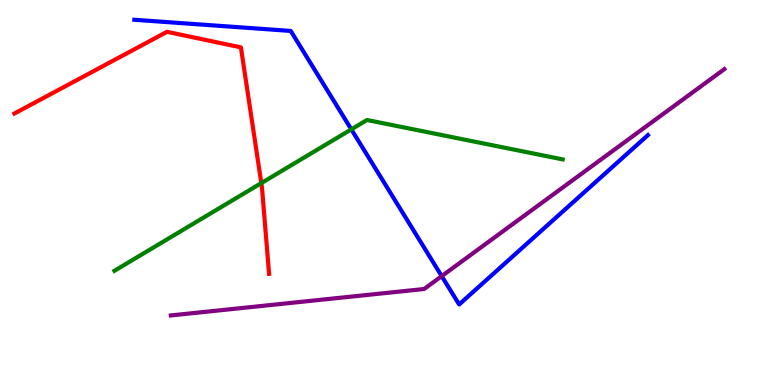[{'lines': ['blue', 'red'], 'intersections': []}, {'lines': ['green', 'red'], 'intersections': [{'x': 3.37, 'y': 5.24}]}, {'lines': ['purple', 'red'], 'intersections': []}, {'lines': ['blue', 'green'], 'intersections': [{'x': 4.53, 'y': 6.64}]}, {'lines': ['blue', 'purple'], 'intersections': [{'x': 5.7, 'y': 2.83}]}, {'lines': ['green', 'purple'], 'intersections': []}]